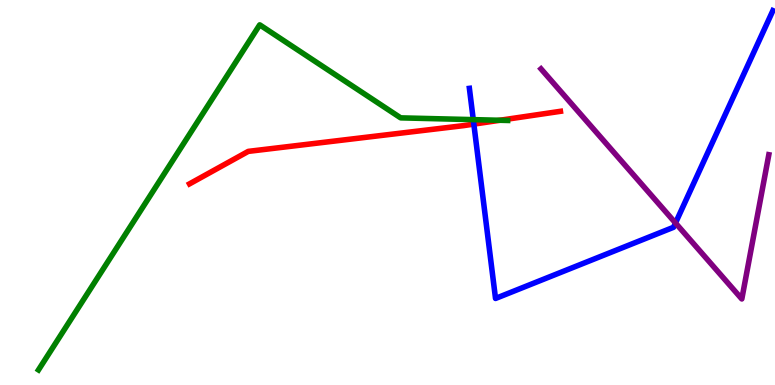[{'lines': ['blue', 'red'], 'intersections': [{'x': 6.11, 'y': 6.78}]}, {'lines': ['green', 'red'], 'intersections': [{'x': 6.45, 'y': 6.88}]}, {'lines': ['purple', 'red'], 'intersections': []}, {'lines': ['blue', 'green'], 'intersections': [{'x': 6.11, 'y': 6.89}]}, {'lines': ['blue', 'purple'], 'intersections': [{'x': 8.72, 'y': 4.21}]}, {'lines': ['green', 'purple'], 'intersections': []}]